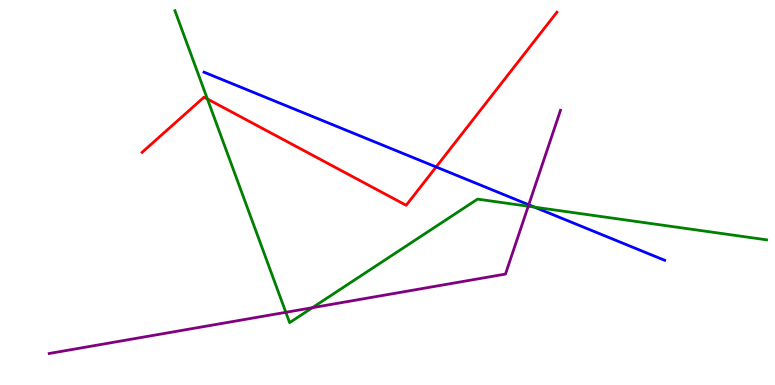[{'lines': ['blue', 'red'], 'intersections': [{'x': 5.63, 'y': 5.66}]}, {'lines': ['green', 'red'], 'intersections': [{'x': 2.68, 'y': 7.43}]}, {'lines': ['purple', 'red'], 'intersections': []}, {'lines': ['blue', 'green'], 'intersections': [{'x': 6.9, 'y': 4.62}]}, {'lines': ['blue', 'purple'], 'intersections': [{'x': 6.82, 'y': 4.68}]}, {'lines': ['green', 'purple'], 'intersections': [{'x': 3.69, 'y': 1.89}, {'x': 4.03, 'y': 2.01}, {'x': 6.82, 'y': 4.64}]}]